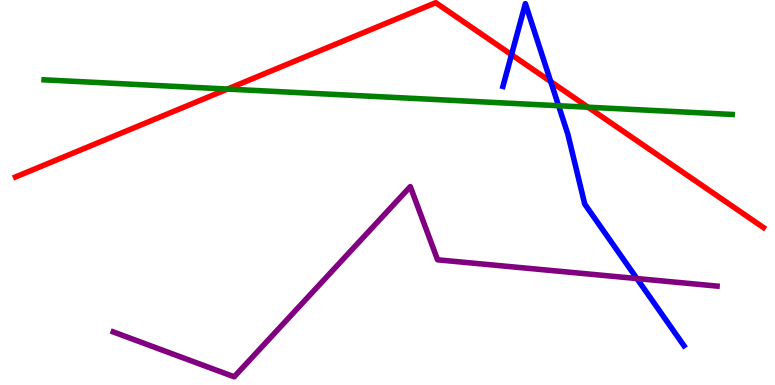[{'lines': ['blue', 'red'], 'intersections': [{'x': 6.6, 'y': 8.58}, {'x': 7.11, 'y': 7.88}]}, {'lines': ['green', 'red'], 'intersections': [{'x': 2.94, 'y': 7.69}, {'x': 7.59, 'y': 7.22}]}, {'lines': ['purple', 'red'], 'intersections': []}, {'lines': ['blue', 'green'], 'intersections': [{'x': 7.21, 'y': 7.25}]}, {'lines': ['blue', 'purple'], 'intersections': [{'x': 8.22, 'y': 2.76}]}, {'lines': ['green', 'purple'], 'intersections': []}]